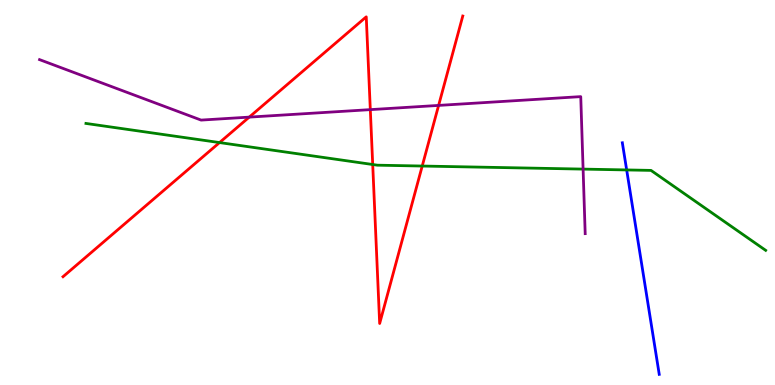[{'lines': ['blue', 'red'], 'intersections': []}, {'lines': ['green', 'red'], 'intersections': [{'x': 2.83, 'y': 6.3}, {'x': 4.81, 'y': 5.73}, {'x': 5.45, 'y': 5.69}]}, {'lines': ['purple', 'red'], 'intersections': [{'x': 3.22, 'y': 6.96}, {'x': 4.78, 'y': 7.15}, {'x': 5.66, 'y': 7.26}]}, {'lines': ['blue', 'green'], 'intersections': [{'x': 8.09, 'y': 5.59}]}, {'lines': ['blue', 'purple'], 'intersections': []}, {'lines': ['green', 'purple'], 'intersections': [{'x': 7.52, 'y': 5.61}]}]